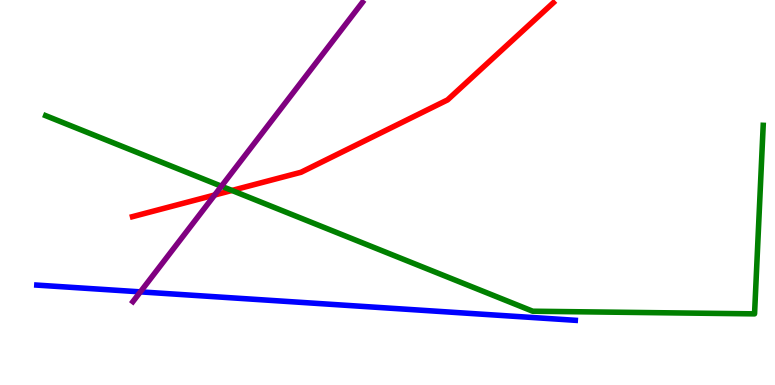[{'lines': ['blue', 'red'], 'intersections': []}, {'lines': ['green', 'red'], 'intersections': [{'x': 2.99, 'y': 5.05}]}, {'lines': ['purple', 'red'], 'intersections': [{'x': 2.77, 'y': 4.93}]}, {'lines': ['blue', 'green'], 'intersections': []}, {'lines': ['blue', 'purple'], 'intersections': [{'x': 1.81, 'y': 2.42}]}, {'lines': ['green', 'purple'], 'intersections': [{'x': 2.86, 'y': 5.16}]}]